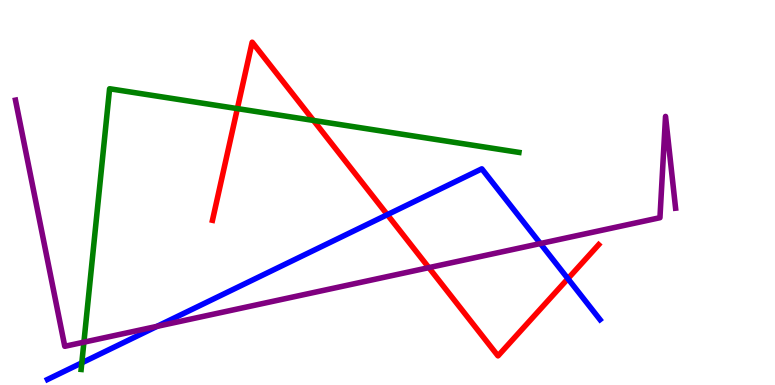[{'lines': ['blue', 'red'], 'intersections': [{'x': 5.0, 'y': 4.42}, {'x': 7.33, 'y': 2.76}]}, {'lines': ['green', 'red'], 'intersections': [{'x': 3.06, 'y': 7.18}, {'x': 4.05, 'y': 6.87}]}, {'lines': ['purple', 'red'], 'intersections': [{'x': 5.53, 'y': 3.05}]}, {'lines': ['blue', 'green'], 'intersections': [{'x': 1.06, 'y': 0.576}]}, {'lines': ['blue', 'purple'], 'intersections': [{'x': 2.03, 'y': 1.52}, {'x': 6.97, 'y': 3.67}]}, {'lines': ['green', 'purple'], 'intersections': [{'x': 1.08, 'y': 1.11}]}]